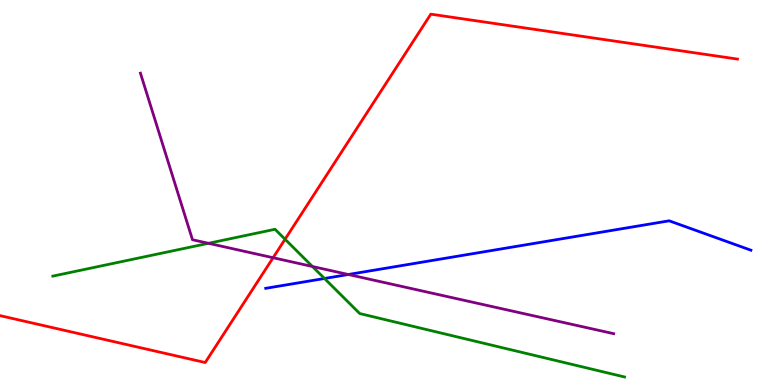[{'lines': ['blue', 'red'], 'intersections': []}, {'lines': ['green', 'red'], 'intersections': [{'x': 3.68, 'y': 3.79}]}, {'lines': ['purple', 'red'], 'intersections': [{'x': 3.52, 'y': 3.31}]}, {'lines': ['blue', 'green'], 'intersections': [{'x': 4.19, 'y': 2.77}]}, {'lines': ['blue', 'purple'], 'intersections': [{'x': 4.49, 'y': 2.87}]}, {'lines': ['green', 'purple'], 'intersections': [{'x': 2.69, 'y': 3.68}, {'x': 4.03, 'y': 3.08}]}]